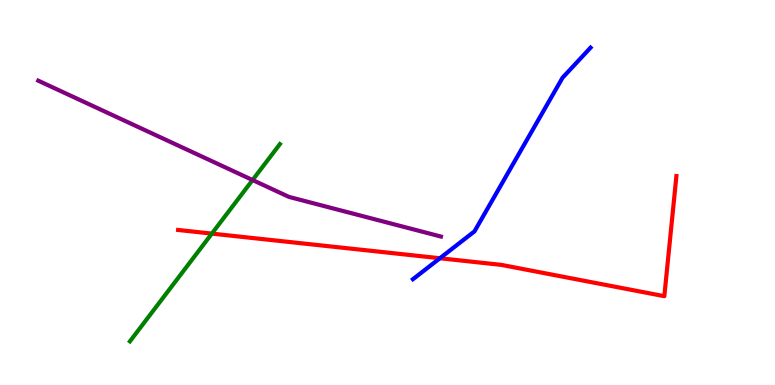[{'lines': ['blue', 'red'], 'intersections': [{'x': 5.68, 'y': 3.29}]}, {'lines': ['green', 'red'], 'intersections': [{'x': 2.73, 'y': 3.93}]}, {'lines': ['purple', 'red'], 'intersections': []}, {'lines': ['blue', 'green'], 'intersections': []}, {'lines': ['blue', 'purple'], 'intersections': []}, {'lines': ['green', 'purple'], 'intersections': [{'x': 3.26, 'y': 5.32}]}]